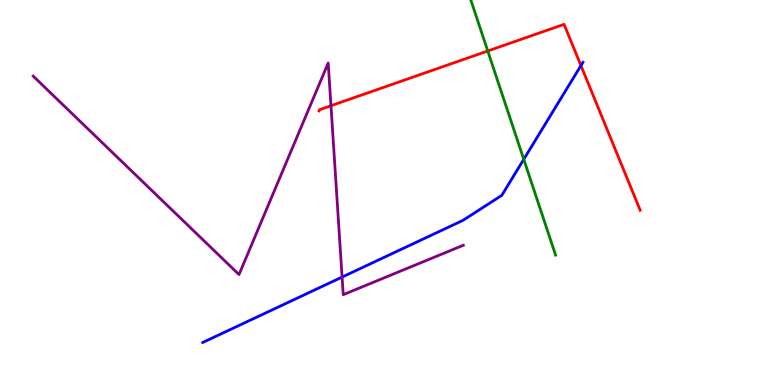[{'lines': ['blue', 'red'], 'intersections': [{'x': 7.5, 'y': 8.3}]}, {'lines': ['green', 'red'], 'intersections': [{'x': 6.29, 'y': 8.68}]}, {'lines': ['purple', 'red'], 'intersections': [{'x': 4.27, 'y': 7.25}]}, {'lines': ['blue', 'green'], 'intersections': [{'x': 6.76, 'y': 5.86}]}, {'lines': ['blue', 'purple'], 'intersections': [{'x': 4.41, 'y': 2.8}]}, {'lines': ['green', 'purple'], 'intersections': []}]